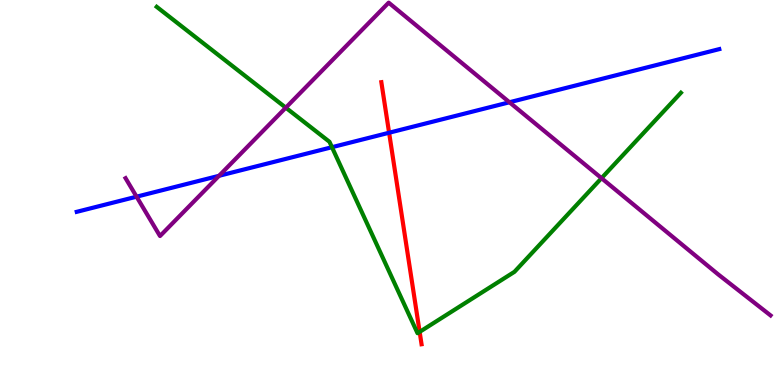[{'lines': ['blue', 'red'], 'intersections': [{'x': 5.02, 'y': 6.55}]}, {'lines': ['green', 'red'], 'intersections': [{'x': 5.41, 'y': 1.38}]}, {'lines': ['purple', 'red'], 'intersections': []}, {'lines': ['blue', 'green'], 'intersections': [{'x': 4.28, 'y': 6.18}]}, {'lines': ['blue', 'purple'], 'intersections': [{'x': 1.76, 'y': 4.89}, {'x': 2.83, 'y': 5.43}, {'x': 6.57, 'y': 7.34}]}, {'lines': ['green', 'purple'], 'intersections': [{'x': 3.69, 'y': 7.2}, {'x': 7.76, 'y': 5.37}]}]